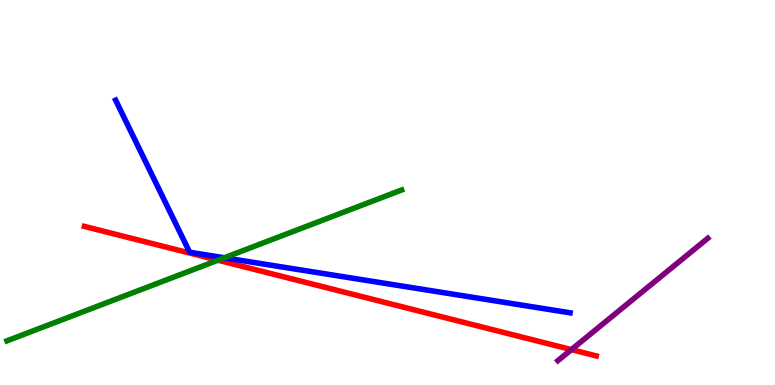[{'lines': ['blue', 'red'], 'intersections': []}, {'lines': ['green', 'red'], 'intersections': [{'x': 2.81, 'y': 3.24}]}, {'lines': ['purple', 'red'], 'intersections': [{'x': 7.37, 'y': 0.919}]}, {'lines': ['blue', 'green'], 'intersections': [{'x': 2.89, 'y': 3.3}]}, {'lines': ['blue', 'purple'], 'intersections': []}, {'lines': ['green', 'purple'], 'intersections': []}]